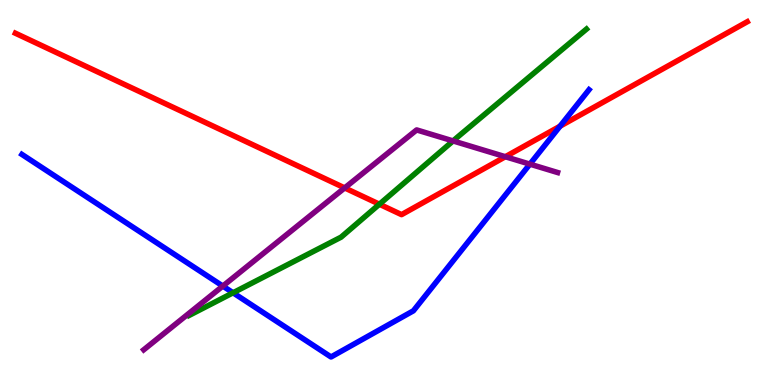[{'lines': ['blue', 'red'], 'intersections': [{'x': 7.23, 'y': 6.72}]}, {'lines': ['green', 'red'], 'intersections': [{'x': 4.9, 'y': 4.7}]}, {'lines': ['purple', 'red'], 'intersections': [{'x': 4.45, 'y': 5.12}, {'x': 6.52, 'y': 5.93}]}, {'lines': ['blue', 'green'], 'intersections': [{'x': 3.01, 'y': 2.4}]}, {'lines': ['blue', 'purple'], 'intersections': [{'x': 2.88, 'y': 2.57}, {'x': 6.84, 'y': 5.74}]}, {'lines': ['green', 'purple'], 'intersections': [{'x': 5.85, 'y': 6.34}]}]